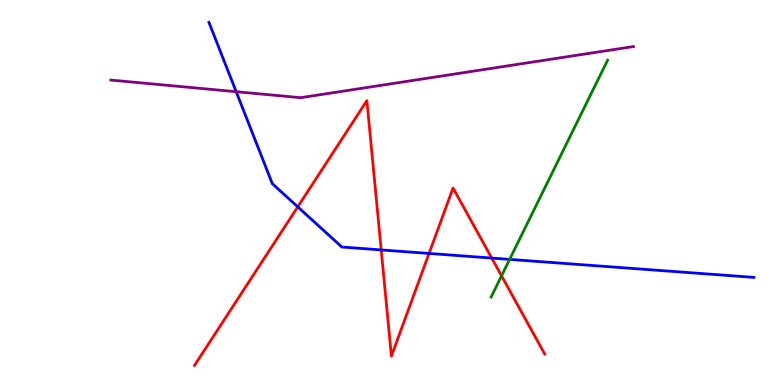[{'lines': ['blue', 'red'], 'intersections': [{'x': 3.84, 'y': 4.63}, {'x': 4.92, 'y': 3.51}, {'x': 5.54, 'y': 3.42}, {'x': 6.34, 'y': 3.3}]}, {'lines': ['green', 'red'], 'intersections': [{'x': 6.47, 'y': 2.84}]}, {'lines': ['purple', 'red'], 'intersections': []}, {'lines': ['blue', 'green'], 'intersections': [{'x': 6.58, 'y': 3.26}]}, {'lines': ['blue', 'purple'], 'intersections': [{'x': 3.05, 'y': 7.62}]}, {'lines': ['green', 'purple'], 'intersections': []}]